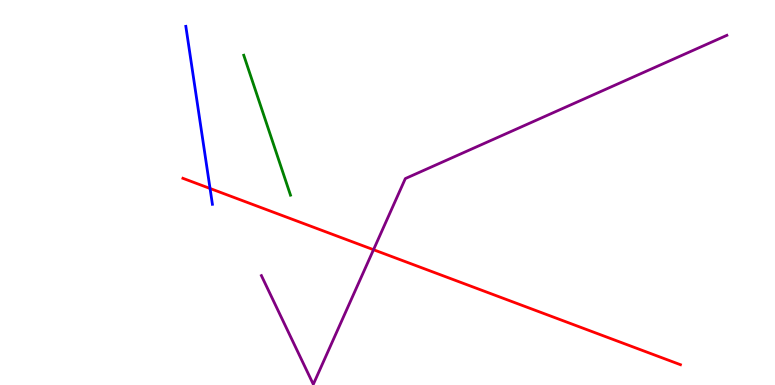[{'lines': ['blue', 'red'], 'intersections': [{'x': 2.71, 'y': 5.1}]}, {'lines': ['green', 'red'], 'intersections': []}, {'lines': ['purple', 'red'], 'intersections': [{'x': 4.82, 'y': 3.51}]}, {'lines': ['blue', 'green'], 'intersections': []}, {'lines': ['blue', 'purple'], 'intersections': []}, {'lines': ['green', 'purple'], 'intersections': []}]